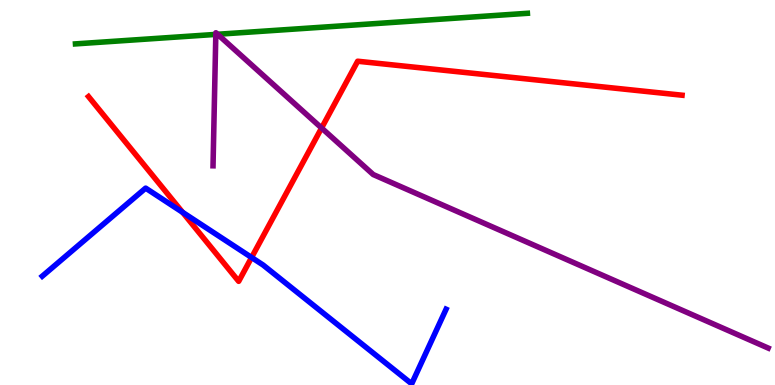[{'lines': ['blue', 'red'], 'intersections': [{'x': 2.36, 'y': 4.49}, {'x': 3.25, 'y': 3.31}]}, {'lines': ['green', 'red'], 'intersections': []}, {'lines': ['purple', 'red'], 'intersections': [{'x': 4.15, 'y': 6.68}]}, {'lines': ['blue', 'green'], 'intersections': []}, {'lines': ['blue', 'purple'], 'intersections': []}, {'lines': ['green', 'purple'], 'intersections': [{'x': 2.78, 'y': 9.11}, {'x': 2.81, 'y': 9.11}]}]